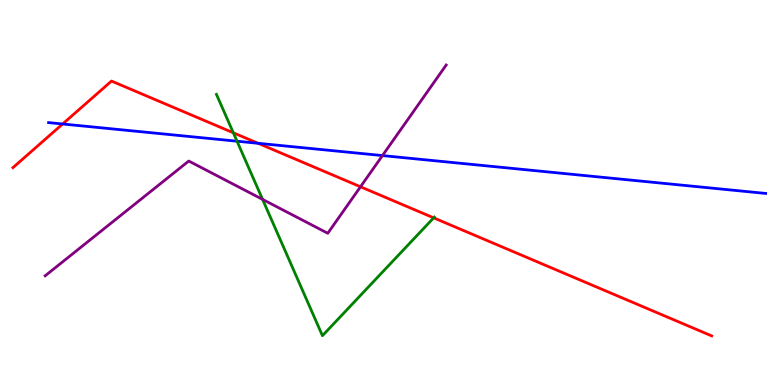[{'lines': ['blue', 'red'], 'intersections': [{'x': 0.808, 'y': 6.78}, {'x': 3.33, 'y': 6.28}]}, {'lines': ['green', 'red'], 'intersections': [{'x': 3.01, 'y': 6.55}, {'x': 5.6, 'y': 4.34}]}, {'lines': ['purple', 'red'], 'intersections': [{'x': 4.65, 'y': 5.15}]}, {'lines': ['blue', 'green'], 'intersections': [{'x': 3.06, 'y': 6.33}]}, {'lines': ['blue', 'purple'], 'intersections': [{'x': 4.93, 'y': 5.96}]}, {'lines': ['green', 'purple'], 'intersections': [{'x': 3.39, 'y': 4.82}]}]